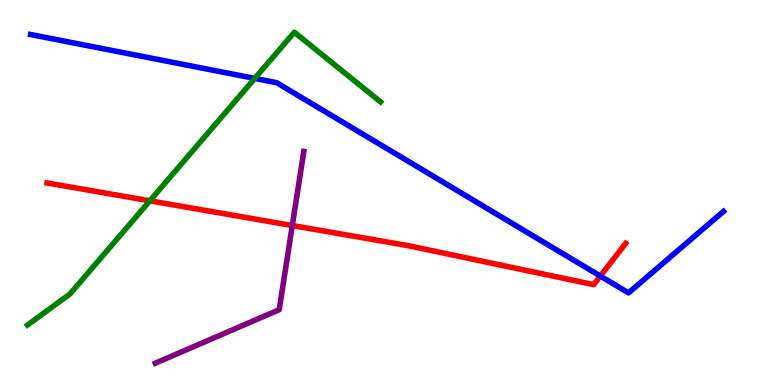[{'lines': ['blue', 'red'], 'intersections': [{'x': 7.75, 'y': 2.83}]}, {'lines': ['green', 'red'], 'intersections': [{'x': 1.93, 'y': 4.78}]}, {'lines': ['purple', 'red'], 'intersections': [{'x': 3.77, 'y': 4.14}]}, {'lines': ['blue', 'green'], 'intersections': [{'x': 3.29, 'y': 7.96}]}, {'lines': ['blue', 'purple'], 'intersections': []}, {'lines': ['green', 'purple'], 'intersections': []}]